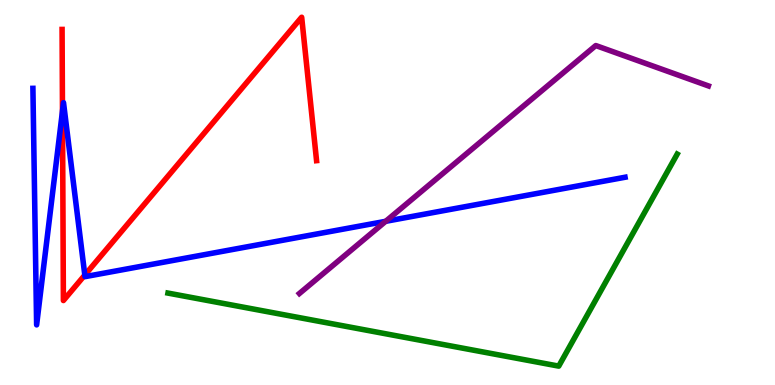[{'lines': ['blue', 'red'], 'intersections': [{'x': 0.806, 'y': 7.11}, {'x': 1.09, 'y': 2.86}]}, {'lines': ['green', 'red'], 'intersections': []}, {'lines': ['purple', 'red'], 'intersections': []}, {'lines': ['blue', 'green'], 'intersections': []}, {'lines': ['blue', 'purple'], 'intersections': [{'x': 4.98, 'y': 4.25}]}, {'lines': ['green', 'purple'], 'intersections': []}]